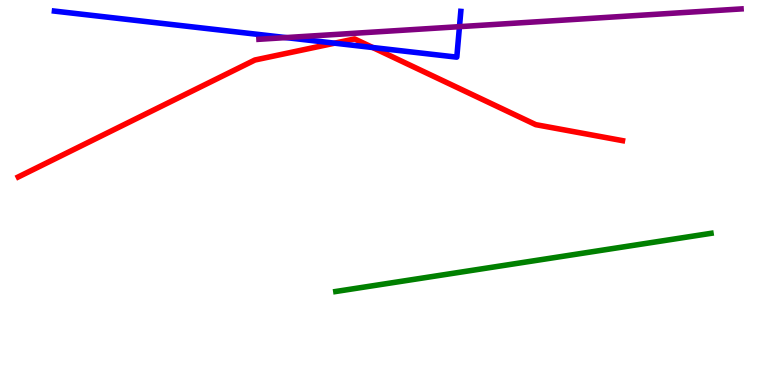[{'lines': ['blue', 'red'], 'intersections': [{'x': 4.32, 'y': 8.88}, {'x': 4.81, 'y': 8.77}]}, {'lines': ['green', 'red'], 'intersections': []}, {'lines': ['purple', 'red'], 'intersections': []}, {'lines': ['blue', 'green'], 'intersections': []}, {'lines': ['blue', 'purple'], 'intersections': [{'x': 3.69, 'y': 9.02}, {'x': 5.93, 'y': 9.31}]}, {'lines': ['green', 'purple'], 'intersections': []}]